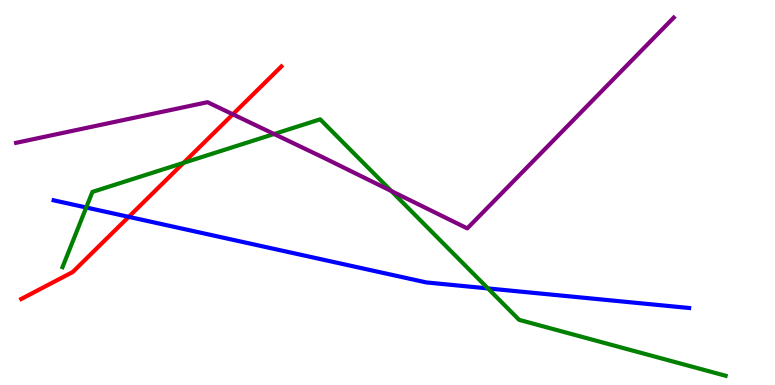[{'lines': ['blue', 'red'], 'intersections': [{'x': 1.66, 'y': 4.37}]}, {'lines': ['green', 'red'], 'intersections': [{'x': 2.37, 'y': 5.77}]}, {'lines': ['purple', 'red'], 'intersections': [{'x': 3.0, 'y': 7.03}]}, {'lines': ['blue', 'green'], 'intersections': [{'x': 1.11, 'y': 4.61}, {'x': 6.3, 'y': 2.51}]}, {'lines': ['blue', 'purple'], 'intersections': []}, {'lines': ['green', 'purple'], 'intersections': [{'x': 3.54, 'y': 6.52}, {'x': 5.05, 'y': 5.04}]}]